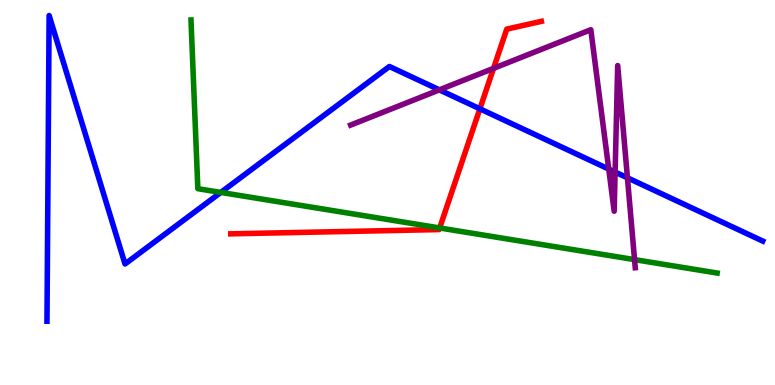[{'lines': ['blue', 'red'], 'intersections': [{'x': 6.19, 'y': 7.17}]}, {'lines': ['green', 'red'], 'intersections': [{'x': 5.67, 'y': 4.08}]}, {'lines': ['purple', 'red'], 'intersections': [{'x': 6.37, 'y': 8.22}]}, {'lines': ['blue', 'green'], 'intersections': [{'x': 2.85, 'y': 5.0}]}, {'lines': ['blue', 'purple'], 'intersections': [{'x': 5.67, 'y': 7.67}, {'x': 7.85, 'y': 5.61}, {'x': 7.94, 'y': 5.53}, {'x': 8.1, 'y': 5.38}]}, {'lines': ['green', 'purple'], 'intersections': [{'x': 8.19, 'y': 3.26}]}]